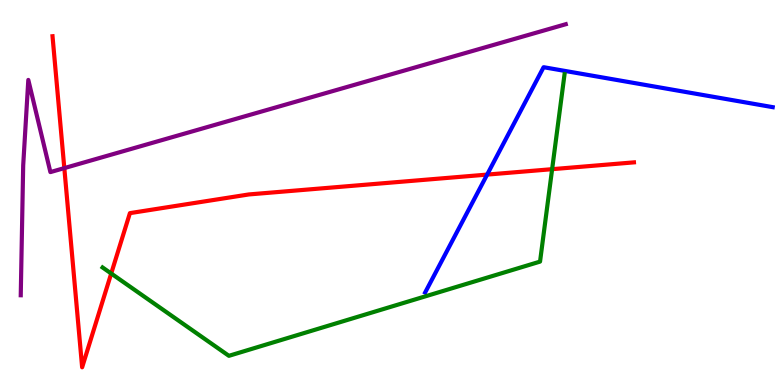[{'lines': ['blue', 'red'], 'intersections': [{'x': 6.29, 'y': 5.47}]}, {'lines': ['green', 'red'], 'intersections': [{'x': 1.43, 'y': 2.9}, {'x': 7.12, 'y': 5.61}]}, {'lines': ['purple', 'red'], 'intersections': [{'x': 0.83, 'y': 5.63}]}, {'lines': ['blue', 'green'], 'intersections': []}, {'lines': ['blue', 'purple'], 'intersections': []}, {'lines': ['green', 'purple'], 'intersections': []}]